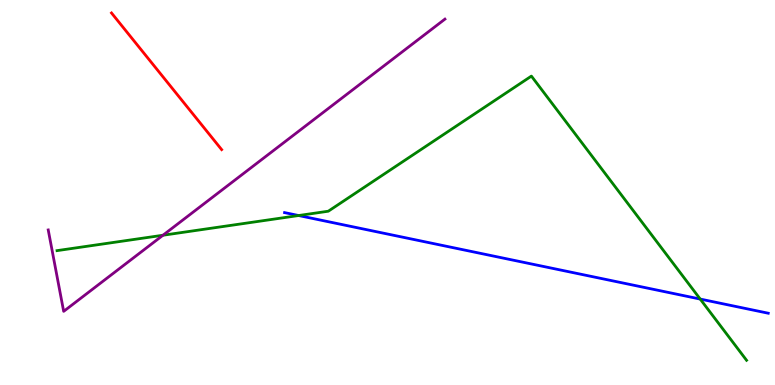[{'lines': ['blue', 'red'], 'intersections': []}, {'lines': ['green', 'red'], 'intersections': []}, {'lines': ['purple', 'red'], 'intersections': []}, {'lines': ['blue', 'green'], 'intersections': [{'x': 3.85, 'y': 4.4}, {'x': 9.03, 'y': 2.23}]}, {'lines': ['blue', 'purple'], 'intersections': []}, {'lines': ['green', 'purple'], 'intersections': [{'x': 2.1, 'y': 3.89}]}]